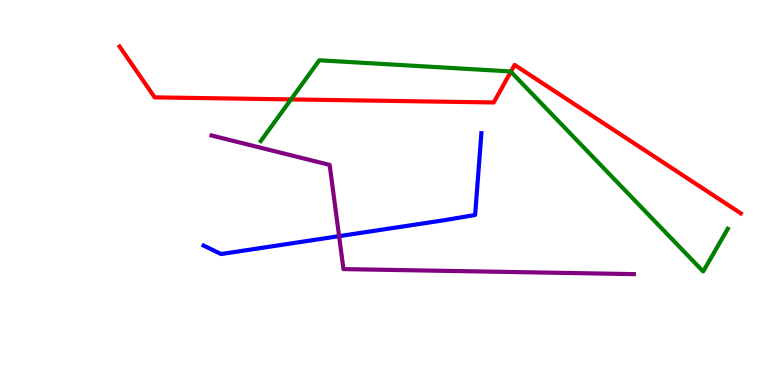[{'lines': ['blue', 'red'], 'intersections': []}, {'lines': ['green', 'red'], 'intersections': [{'x': 3.75, 'y': 7.42}, {'x': 6.59, 'y': 8.14}]}, {'lines': ['purple', 'red'], 'intersections': []}, {'lines': ['blue', 'green'], 'intersections': []}, {'lines': ['blue', 'purple'], 'intersections': [{'x': 4.38, 'y': 3.87}]}, {'lines': ['green', 'purple'], 'intersections': []}]